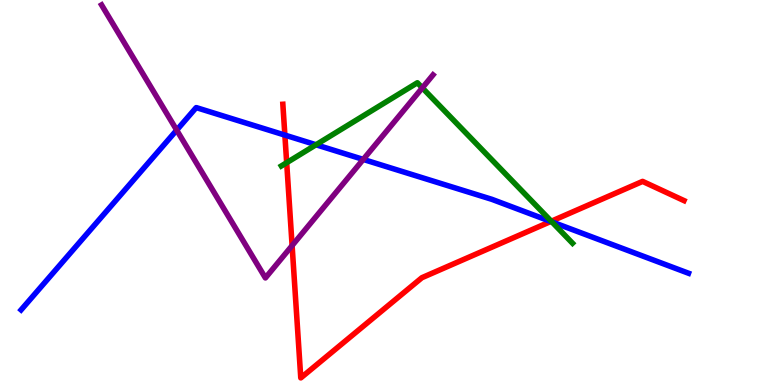[{'lines': ['blue', 'red'], 'intersections': [{'x': 3.68, 'y': 6.49}, {'x': 7.11, 'y': 4.25}]}, {'lines': ['green', 'red'], 'intersections': [{'x': 3.7, 'y': 5.77}, {'x': 7.11, 'y': 4.25}]}, {'lines': ['purple', 'red'], 'intersections': [{'x': 3.77, 'y': 3.62}]}, {'lines': ['blue', 'green'], 'intersections': [{'x': 4.08, 'y': 6.24}, {'x': 7.12, 'y': 4.24}]}, {'lines': ['blue', 'purple'], 'intersections': [{'x': 2.28, 'y': 6.62}, {'x': 4.69, 'y': 5.86}]}, {'lines': ['green', 'purple'], 'intersections': [{'x': 5.45, 'y': 7.72}]}]